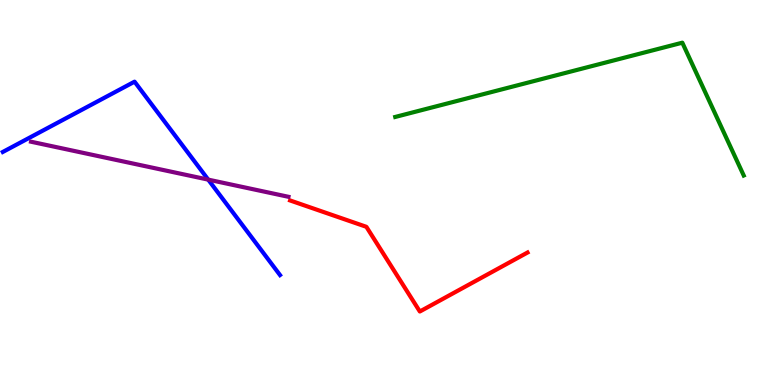[{'lines': ['blue', 'red'], 'intersections': []}, {'lines': ['green', 'red'], 'intersections': []}, {'lines': ['purple', 'red'], 'intersections': []}, {'lines': ['blue', 'green'], 'intersections': []}, {'lines': ['blue', 'purple'], 'intersections': [{'x': 2.69, 'y': 5.33}]}, {'lines': ['green', 'purple'], 'intersections': []}]